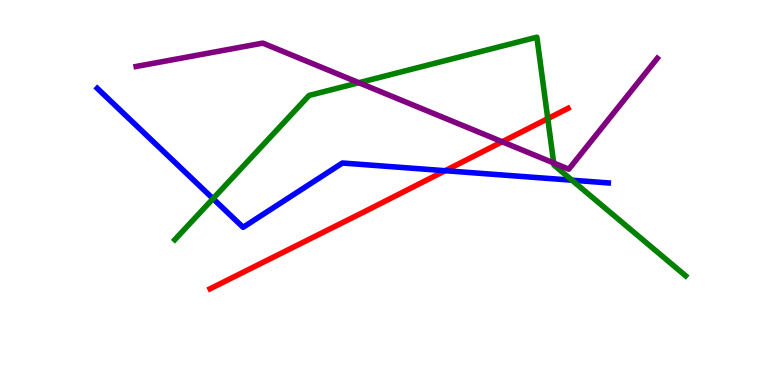[{'lines': ['blue', 'red'], 'intersections': [{'x': 5.74, 'y': 5.57}]}, {'lines': ['green', 'red'], 'intersections': [{'x': 7.07, 'y': 6.92}]}, {'lines': ['purple', 'red'], 'intersections': [{'x': 6.48, 'y': 6.32}]}, {'lines': ['blue', 'green'], 'intersections': [{'x': 2.75, 'y': 4.84}, {'x': 7.38, 'y': 5.32}]}, {'lines': ['blue', 'purple'], 'intersections': []}, {'lines': ['green', 'purple'], 'intersections': [{'x': 4.63, 'y': 7.85}, {'x': 7.14, 'y': 5.77}]}]